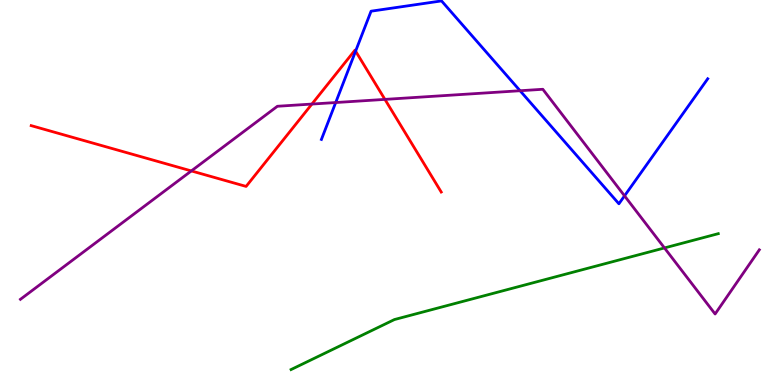[{'lines': ['blue', 'red'], 'intersections': [{'x': 4.59, 'y': 8.67}]}, {'lines': ['green', 'red'], 'intersections': []}, {'lines': ['purple', 'red'], 'intersections': [{'x': 2.47, 'y': 5.56}, {'x': 4.02, 'y': 7.3}, {'x': 4.97, 'y': 7.42}]}, {'lines': ['blue', 'green'], 'intersections': []}, {'lines': ['blue', 'purple'], 'intersections': [{'x': 4.33, 'y': 7.34}, {'x': 6.71, 'y': 7.64}, {'x': 8.06, 'y': 4.91}]}, {'lines': ['green', 'purple'], 'intersections': [{'x': 8.57, 'y': 3.56}]}]